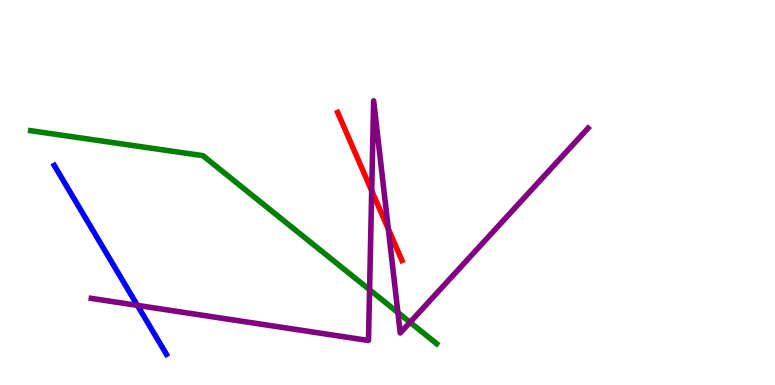[{'lines': ['blue', 'red'], 'intersections': []}, {'lines': ['green', 'red'], 'intersections': []}, {'lines': ['purple', 'red'], 'intersections': [{'x': 4.8, 'y': 5.04}, {'x': 5.01, 'y': 4.05}]}, {'lines': ['blue', 'green'], 'intersections': []}, {'lines': ['blue', 'purple'], 'intersections': [{'x': 1.77, 'y': 2.07}]}, {'lines': ['green', 'purple'], 'intersections': [{'x': 4.77, 'y': 2.47}, {'x': 5.13, 'y': 1.88}, {'x': 5.29, 'y': 1.63}]}]